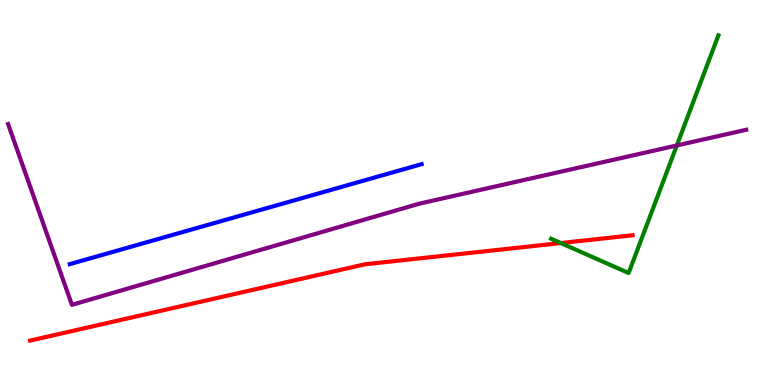[{'lines': ['blue', 'red'], 'intersections': []}, {'lines': ['green', 'red'], 'intersections': [{'x': 7.24, 'y': 3.69}]}, {'lines': ['purple', 'red'], 'intersections': []}, {'lines': ['blue', 'green'], 'intersections': []}, {'lines': ['blue', 'purple'], 'intersections': []}, {'lines': ['green', 'purple'], 'intersections': [{'x': 8.73, 'y': 6.22}]}]